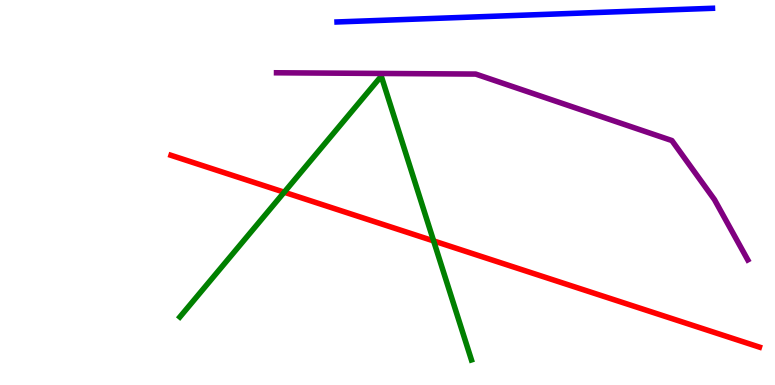[{'lines': ['blue', 'red'], 'intersections': []}, {'lines': ['green', 'red'], 'intersections': [{'x': 3.67, 'y': 5.01}, {'x': 5.6, 'y': 3.74}]}, {'lines': ['purple', 'red'], 'intersections': []}, {'lines': ['blue', 'green'], 'intersections': []}, {'lines': ['blue', 'purple'], 'intersections': []}, {'lines': ['green', 'purple'], 'intersections': []}]